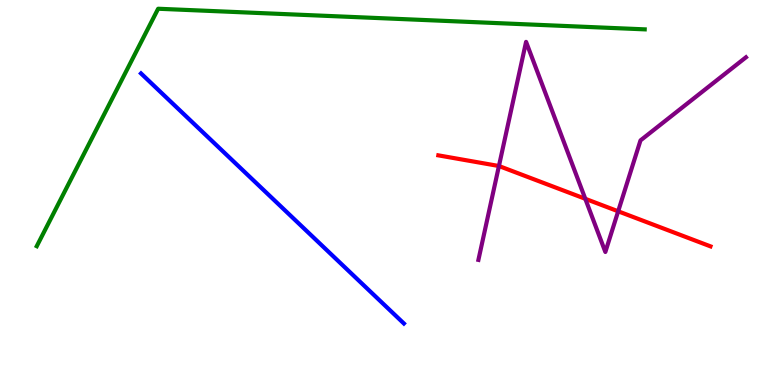[{'lines': ['blue', 'red'], 'intersections': []}, {'lines': ['green', 'red'], 'intersections': []}, {'lines': ['purple', 'red'], 'intersections': [{'x': 6.44, 'y': 5.69}, {'x': 7.55, 'y': 4.84}, {'x': 7.98, 'y': 4.51}]}, {'lines': ['blue', 'green'], 'intersections': []}, {'lines': ['blue', 'purple'], 'intersections': []}, {'lines': ['green', 'purple'], 'intersections': []}]